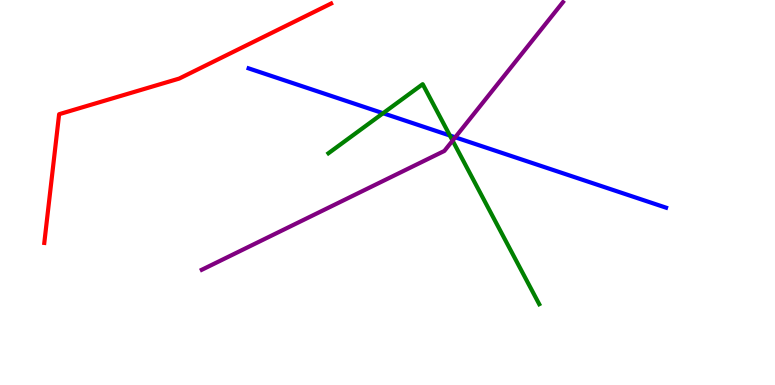[{'lines': ['blue', 'red'], 'intersections': []}, {'lines': ['green', 'red'], 'intersections': []}, {'lines': ['purple', 'red'], 'intersections': []}, {'lines': ['blue', 'green'], 'intersections': [{'x': 4.94, 'y': 7.06}, {'x': 5.81, 'y': 6.48}]}, {'lines': ['blue', 'purple'], 'intersections': [{'x': 5.87, 'y': 6.43}]}, {'lines': ['green', 'purple'], 'intersections': [{'x': 5.84, 'y': 6.35}]}]